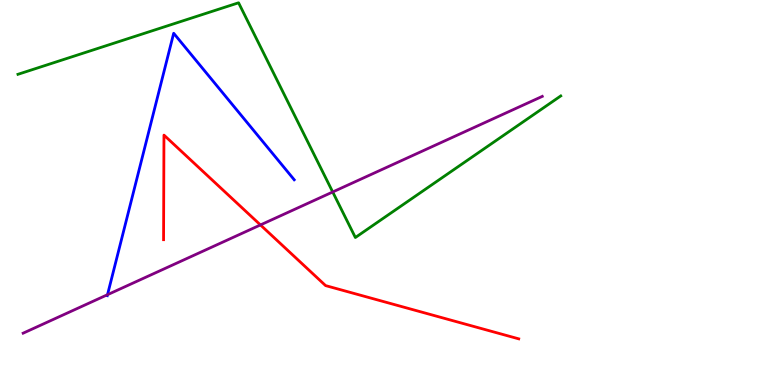[{'lines': ['blue', 'red'], 'intersections': []}, {'lines': ['green', 'red'], 'intersections': []}, {'lines': ['purple', 'red'], 'intersections': [{'x': 3.36, 'y': 4.16}]}, {'lines': ['blue', 'green'], 'intersections': []}, {'lines': ['blue', 'purple'], 'intersections': [{'x': 1.39, 'y': 2.35}]}, {'lines': ['green', 'purple'], 'intersections': [{'x': 4.29, 'y': 5.01}]}]